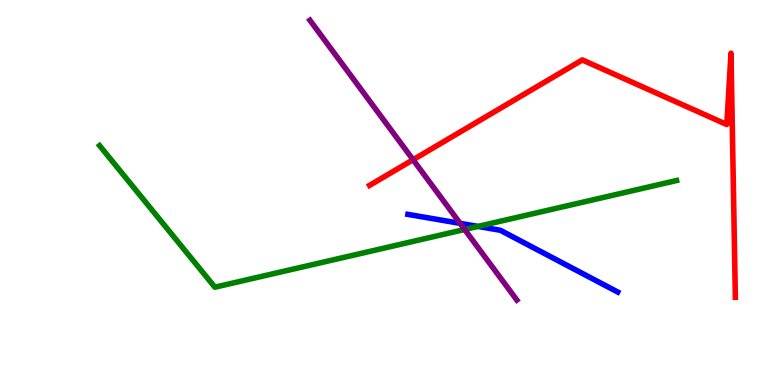[{'lines': ['blue', 'red'], 'intersections': []}, {'lines': ['green', 'red'], 'intersections': []}, {'lines': ['purple', 'red'], 'intersections': [{'x': 5.33, 'y': 5.85}]}, {'lines': ['blue', 'green'], 'intersections': [{'x': 6.17, 'y': 4.12}]}, {'lines': ['blue', 'purple'], 'intersections': [{'x': 5.94, 'y': 4.2}]}, {'lines': ['green', 'purple'], 'intersections': [{'x': 6.0, 'y': 4.04}]}]